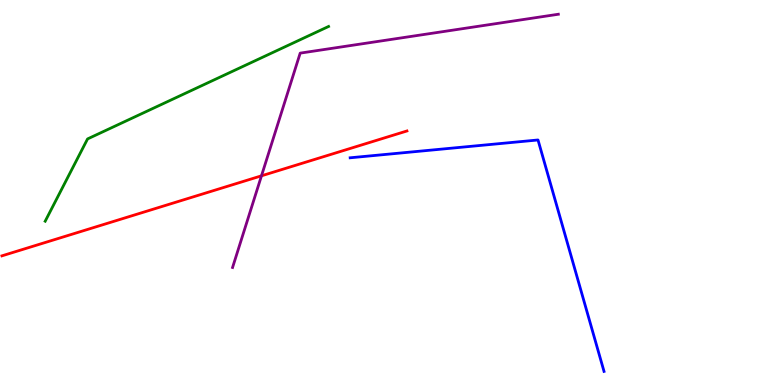[{'lines': ['blue', 'red'], 'intersections': []}, {'lines': ['green', 'red'], 'intersections': []}, {'lines': ['purple', 'red'], 'intersections': [{'x': 3.37, 'y': 5.43}]}, {'lines': ['blue', 'green'], 'intersections': []}, {'lines': ['blue', 'purple'], 'intersections': []}, {'lines': ['green', 'purple'], 'intersections': []}]